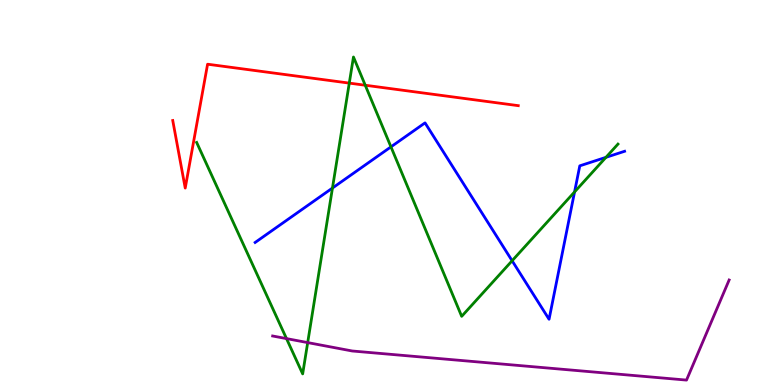[{'lines': ['blue', 'red'], 'intersections': []}, {'lines': ['green', 'red'], 'intersections': [{'x': 4.51, 'y': 7.84}, {'x': 4.71, 'y': 7.79}]}, {'lines': ['purple', 'red'], 'intersections': []}, {'lines': ['blue', 'green'], 'intersections': [{'x': 4.29, 'y': 5.12}, {'x': 5.04, 'y': 6.19}, {'x': 6.61, 'y': 3.23}, {'x': 7.41, 'y': 5.01}, {'x': 7.82, 'y': 5.91}]}, {'lines': ['blue', 'purple'], 'intersections': []}, {'lines': ['green', 'purple'], 'intersections': [{'x': 3.7, 'y': 1.21}, {'x': 3.97, 'y': 1.1}]}]